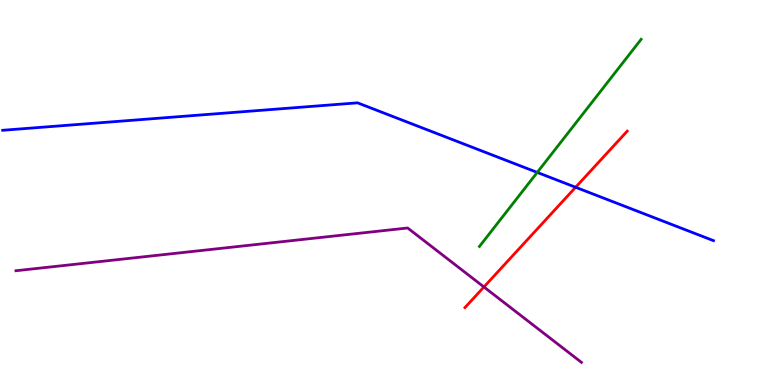[{'lines': ['blue', 'red'], 'intersections': [{'x': 7.43, 'y': 5.14}]}, {'lines': ['green', 'red'], 'intersections': []}, {'lines': ['purple', 'red'], 'intersections': [{'x': 6.24, 'y': 2.55}]}, {'lines': ['blue', 'green'], 'intersections': [{'x': 6.93, 'y': 5.52}]}, {'lines': ['blue', 'purple'], 'intersections': []}, {'lines': ['green', 'purple'], 'intersections': []}]